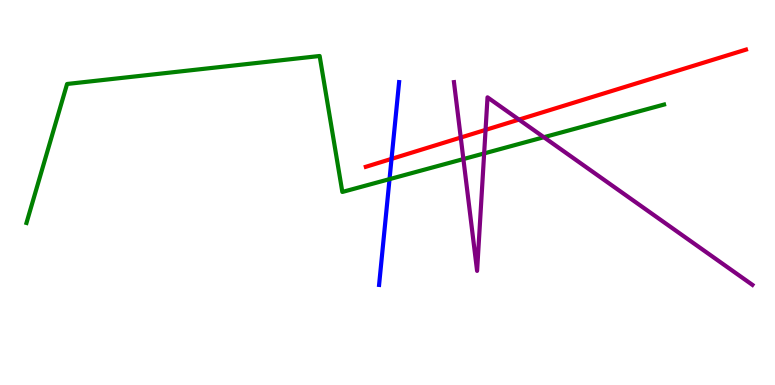[{'lines': ['blue', 'red'], 'intersections': [{'x': 5.05, 'y': 5.87}]}, {'lines': ['green', 'red'], 'intersections': []}, {'lines': ['purple', 'red'], 'intersections': [{'x': 5.95, 'y': 6.43}, {'x': 6.27, 'y': 6.63}, {'x': 6.7, 'y': 6.89}]}, {'lines': ['blue', 'green'], 'intersections': [{'x': 5.03, 'y': 5.35}]}, {'lines': ['blue', 'purple'], 'intersections': []}, {'lines': ['green', 'purple'], 'intersections': [{'x': 5.98, 'y': 5.87}, {'x': 6.25, 'y': 6.01}, {'x': 7.02, 'y': 6.44}]}]